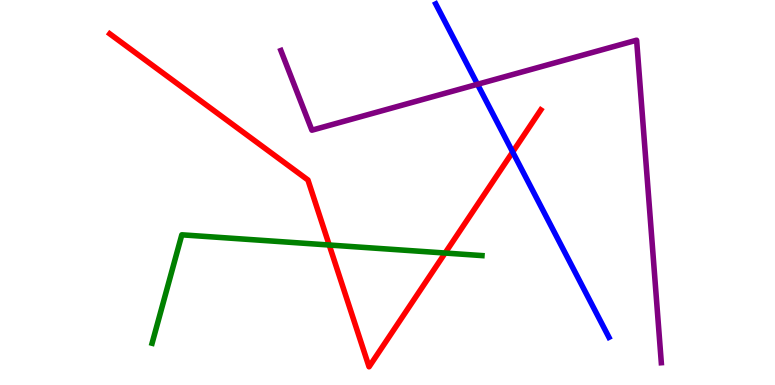[{'lines': ['blue', 'red'], 'intersections': [{'x': 6.62, 'y': 6.05}]}, {'lines': ['green', 'red'], 'intersections': [{'x': 4.25, 'y': 3.64}, {'x': 5.74, 'y': 3.43}]}, {'lines': ['purple', 'red'], 'intersections': []}, {'lines': ['blue', 'green'], 'intersections': []}, {'lines': ['blue', 'purple'], 'intersections': [{'x': 6.16, 'y': 7.81}]}, {'lines': ['green', 'purple'], 'intersections': []}]